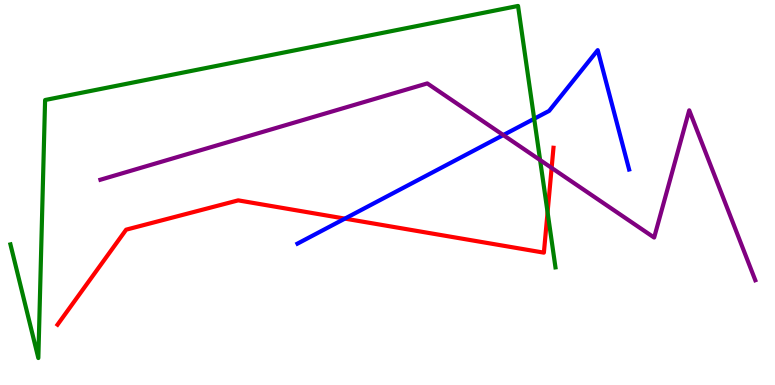[{'lines': ['blue', 'red'], 'intersections': [{'x': 4.45, 'y': 4.32}]}, {'lines': ['green', 'red'], 'intersections': [{'x': 7.07, 'y': 4.49}]}, {'lines': ['purple', 'red'], 'intersections': [{'x': 7.12, 'y': 5.64}]}, {'lines': ['blue', 'green'], 'intersections': [{'x': 6.89, 'y': 6.92}]}, {'lines': ['blue', 'purple'], 'intersections': [{'x': 6.49, 'y': 6.49}]}, {'lines': ['green', 'purple'], 'intersections': [{'x': 6.97, 'y': 5.84}]}]